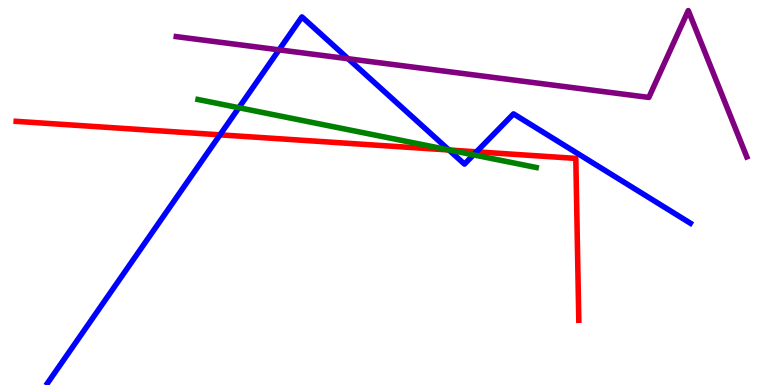[{'lines': ['blue', 'red'], 'intersections': [{'x': 2.84, 'y': 6.5}, {'x': 5.79, 'y': 6.1}, {'x': 6.15, 'y': 6.06}]}, {'lines': ['green', 'red'], 'intersections': [{'x': 5.8, 'y': 6.1}]}, {'lines': ['purple', 'red'], 'intersections': []}, {'lines': ['blue', 'green'], 'intersections': [{'x': 3.08, 'y': 7.2}, {'x': 5.79, 'y': 6.11}, {'x': 6.11, 'y': 5.98}]}, {'lines': ['blue', 'purple'], 'intersections': [{'x': 3.6, 'y': 8.71}, {'x': 4.49, 'y': 8.47}]}, {'lines': ['green', 'purple'], 'intersections': []}]